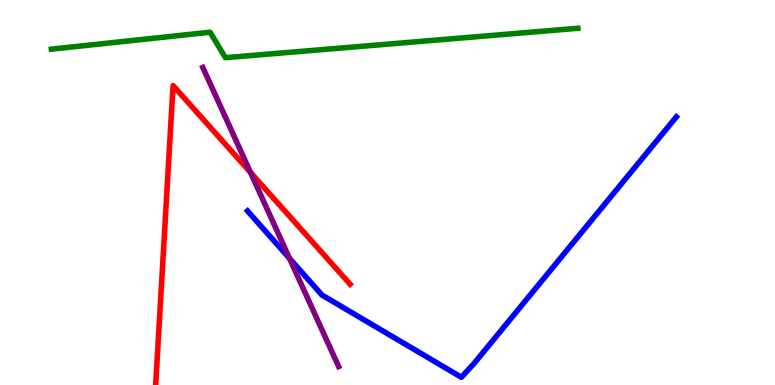[{'lines': ['blue', 'red'], 'intersections': []}, {'lines': ['green', 'red'], 'intersections': []}, {'lines': ['purple', 'red'], 'intersections': [{'x': 3.23, 'y': 5.52}]}, {'lines': ['blue', 'green'], 'intersections': []}, {'lines': ['blue', 'purple'], 'intersections': [{'x': 3.74, 'y': 3.29}]}, {'lines': ['green', 'purple'], 'intersections': []}]